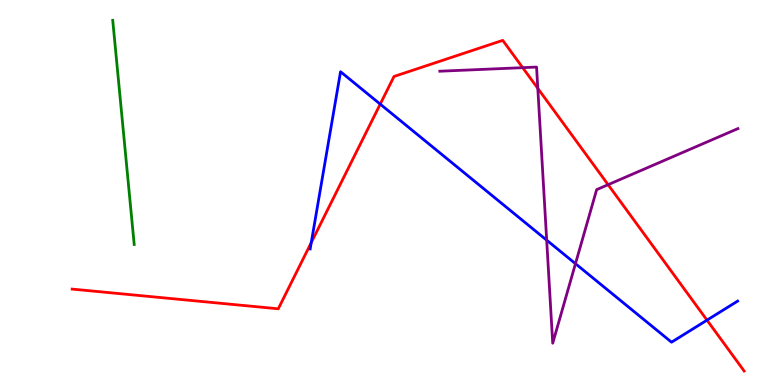[{'lines': ['blue', 'red'], 'intersections': [{'x': 4.02, 'y': 3.7}, {'x': 4.91, 'y': 7.3}, {'x': 9.12, 'y': 1.68}]}, {'lines': ['green', 'red'], 'intersections': []}, {'lines': ['purple', 'red'], 'intersections': [{'x': 6.74, 'y': 8.24}, {'x': 6.94, 'y': 7.7}, {'x': 7.85, 'y': 5.2}]}, {'lines': ['blue', 'green'], 'intersections': []}, {'lines': ['blue', 'purple'], 'intersections': [{'x': 7.05, 'y': 3.76}, {'x': 7.43, 'y': 3.15}]}, {'lines': ['green', 'purple'], 'intersections': []}]